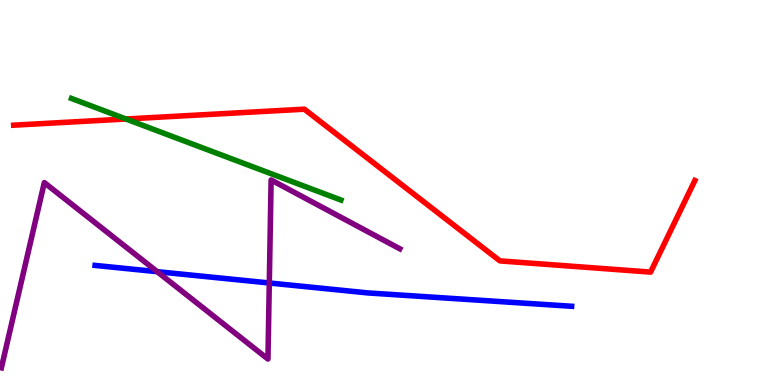[{'lines': ['blue', 'red'], 'intersections': []}, {'lines': ['green', 'red'], 'intersections': [{'x': 1.63, 'y': 6.91}]}, {'lines': ['purple', 'red'], 'intersections': []}, {'lines': ['blue', 'green'], 'intersections': []}, {'lines': ['blue', 'purple'], 'intersections': [{'x': 2.03, 'y': 2.94}, {'x': 3.47, 'y': 2.65}]}, {'lines': ['green', 'purple'], 'intersections': []}]